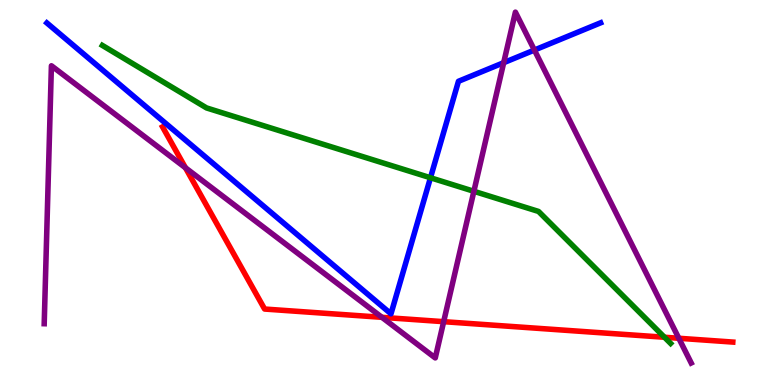[{'lines': ['blue', 'red'], 'intersections': []}, {'lines': ['green', 'red'], 'intersections': [{'x': 8.57, 'y': 1.24}]}, {'lines': ['purple', 'red'], 'intersections': [{'x': 2.39, 'y': 5.64}, {'x': 4.93, 'y': 1.76}, {'x': 5.72, 'y': 1.64}, {'x': 8.76, 'y': 1.21}]}, {'lines': ['blue', 'green'], 'intersections': [{'x': 5.55, 'y': 5.38}]}, {'lines': ['blue', 'purple'], 'intersections': [{'x': 6.5, 'y': 8.37}, {'x': 6.9, 'y': 8.7}]}, {'lines': ['green', 'purple'], 'intersections': [{'x': 6.11, 'y': 5.03}]}]